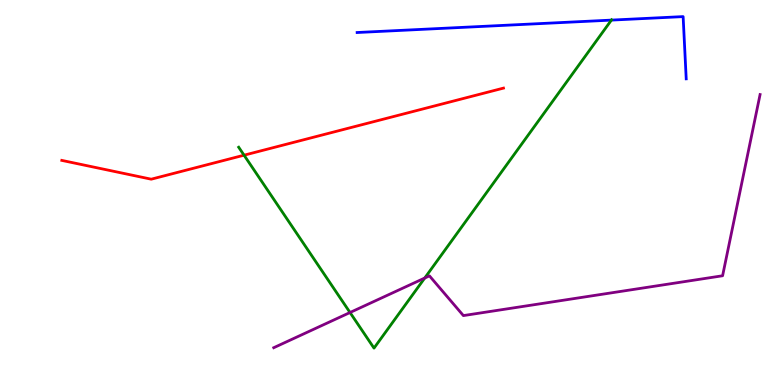[{'lines': ['blue', 'red'], 'intersections': []}, {'lines': ['green', 'red'], 'intersections': [{'x': 3.15, 'y': 5.97}]}, {'lines': ['purple', 'red'], 'intersections': []}, {'lines': ['blue', 'green'], 'intersections': [{'x': 7.89, 'y': 9.48}]}, {'lines': ['blue', 'purple'], 'intersections': []}, {'lines': ['green', 'purple'], 'intersections': [{'x': 4.52, 'y': 1.88}, {'x': 5.48, 'y': 2.78}]}]